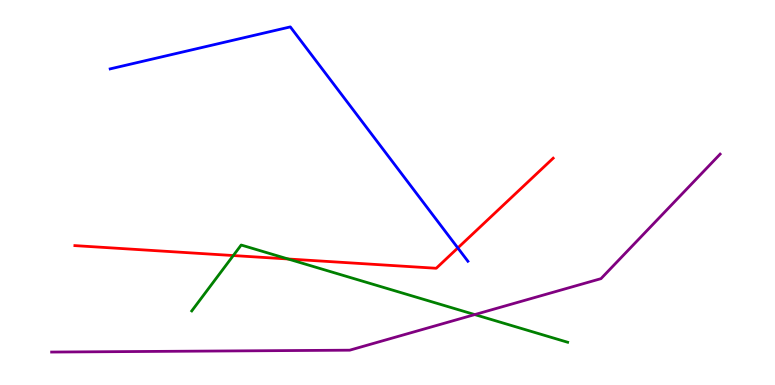[{'lines': ['blue', 'red'], 'intersections': [{'x': 5.91, 'y': 3.56}]}, {'lines': ['green', 'red'], 'intersections': [{'x': 3.01, 'y': 3.36}, {'x': 3.72, 'y': 3.27}]}, {'lines': ['purple', 'red'], 'intersections': []}, {'lines': ['blue', 'green'], 'intersections': []}, {'lines': ['blue', 'purple'], 'intersections': []}, {'lines': ['green', 'purple'], 'intersections': [{'x': 6.13, 'y': 1.83}]}]